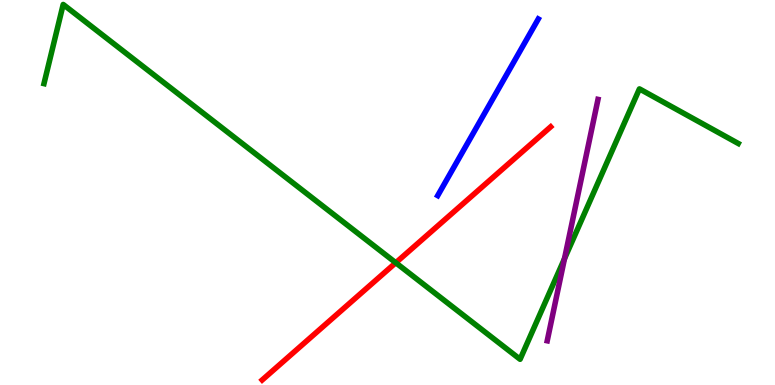[{'lines': ['blue', 'red'], 'intersections': []}, {'lines': ['green', 'red'], 'intersections': [{'x': 5.11, 'y': 3.18}]}, {'lines': ['purple', 'red'], 'intersections': []}, {'lines': ['blue', 'green'], 'intersections': []}, {'lines': ['blue', 'purple'], 'intersections': []}, {'lines': ['green', 'purple'], 'intersections': [{'x': 7.28, 'y': 3.28}]}]